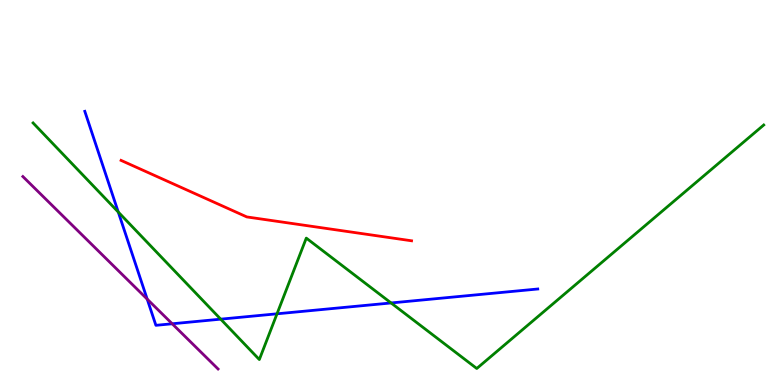[{'lines': ['blue', 'red'], 'intersections': []}, {'lines': ['green', 'red'], 'intersections': []}, {'lines': ['purple', 'red'], 'intersections': []}, {'lines': ['blue', 'green'], 'intersections': [{'x': 1.53, 'y': 4.49}, {'x': 2.85, 'y': 1.71}, {'x': 3.57, 'y': 1.85}, {'x': 5.05, 'y': 2.13}]}, {'lines': ['blue', 'purple'], 'intersections': [{'x': 1.9, 'y': 2.23}, {'x': 2.22, 'y': 1.59}]}, {'lines': ['green', 'purple'], 'intersections': []}]